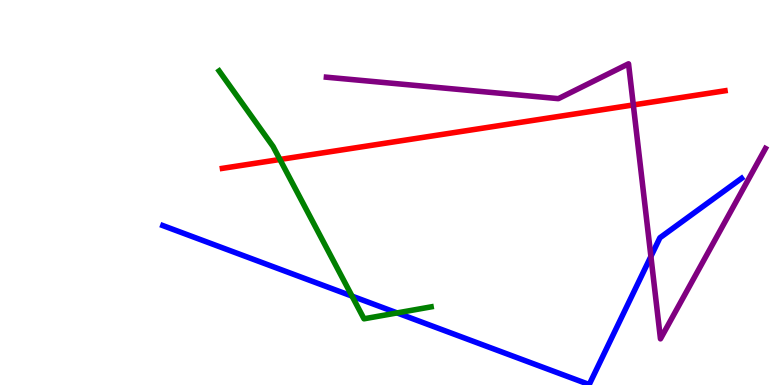[{'lines': ['blue', 'red'], 'intersections': []}, {'lines': ['green', 'red'], 'intersections': [{'x': 3.61, 'y': 5.86}]}, {'lines': ['purple', 'red'], 'intersections': [{'x': 8.17, 'y': 7.27}]}, {'lines': ['blue', 'green'], 'intersections': [{'x': 4.54, 'y': 2.31}, {'x': 5.12, 'y': 1.87}]}, {'lines': ['blue', 'purple'], 'intersections': [{'x': 8.4, 'y': 3.34}]}, {'lines': ['green', 'purple'], 'intersections': []}]